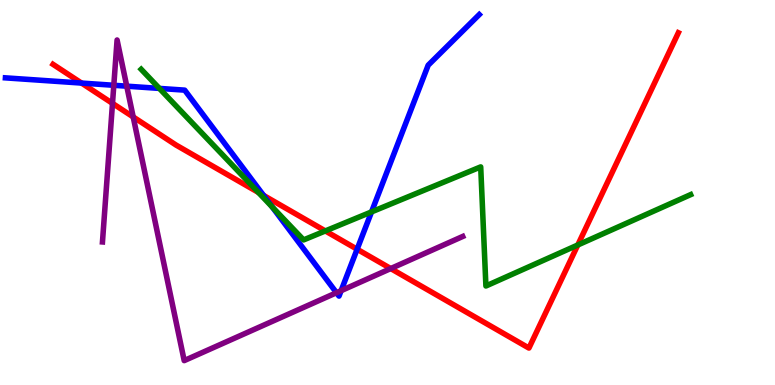[{'lines': ['blue', 'red'], 'intersections': [{'x': 1.05, 'y': 7.84}, {'x': 3.4, 'y': 4.92}, {'x': 4.61, 'y': 3.53}]}, {'lines': ['green', 'red'], 'intersections': [{'x': 3.33, 'y': 5.0}, {'x': 4.2, 'y': 4.0}, {'x': 7.46, 'y': 3.64}]}, {'lines': ['purple', 'red'], 'intersections': [{'x': 1.45, 'y': 7.32}, {'x': 1.72, 'y': 6.96}, {'x': 5.04, 'y': 3.02}]}, {'lines': ['blue', 'green'], 'intersections': [{'x': 2.06, 'y': 7.7}, {'x': 3.51, 'y': 4.63}, {'x': 4.79, 'y': 4.5}]}, {'lines': ['blue', 'purple'], 'intersections': [{'x': 1.47, 'y': 7.78}, {'x': 1.64, 'y': 7.76}, {'x': 4.34, 'y': 2.4}, {'x': 4.4, 'y': 2.45}]}, {'lines': ['green', 'purple'], 'intersections': []}]